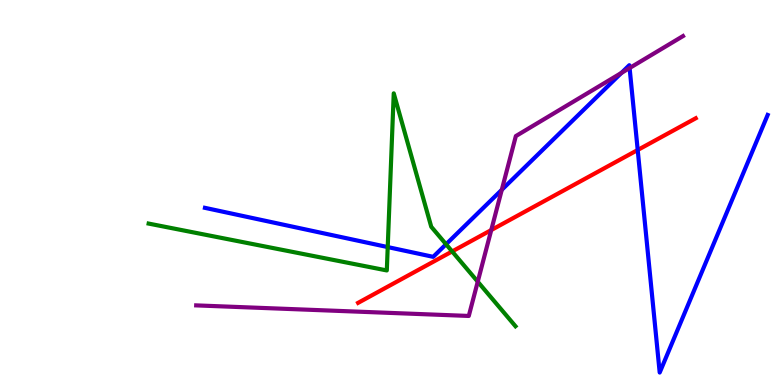[{'lines': ['blue', 'red'], 'intersections': [{'x': 8.23, 'y': 6.1}]}, {'lines': ['green', 'red'], 'intersections': [{'x': 5.83, 'y': 3.47}]}, {'lines': ['purple', 'red'], 'intersections': [{'x': 6.34, 'y': 4.02}]}, {'lines': ['blue', 'green'], 'intersections': [{'x': 5.0, 'y': 3.58}, {'x': 5.76, 'y': 3.66}]}, {'lines': ['blue', 'purple'], 'intersections': [{'x': 6.47, 'y': 5.07}, {'x': 8.02, 'y': 8.11}, {'x': 8.12, 'y': 8.23}]}, {'lines': ['green', 'purple'], 'intersections': [{'x': 6.16, 'y': 2.68}]}]